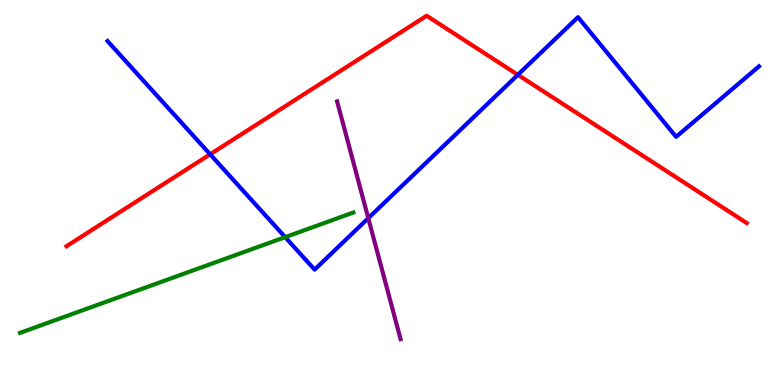[{'lines': ['blue', 'red'], 'intersections': [{'x': 2.71, 'y': 5.99}, {'x': 6.68, 'y': 8.06}]}, {'lines': ['green', 'red'], 'intersections': []}, {'lines': ['purple', 'red'], 'intersections': []}, {'lines': ['blue', 'green'], 'intersections': [{'x': 3.68, 'y': 3.84}]}, {'lines': ['blue', 'purple'], 'intersections': [{'x': 4.75, 'y': 4.33}]}, {'lines': ['green', 'purple'], 'intersections': []}]